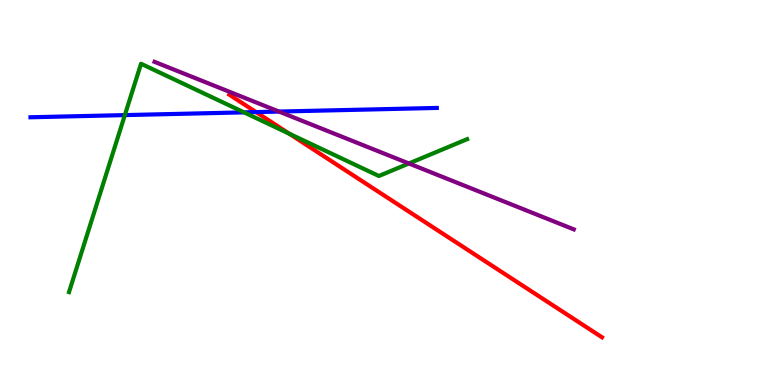[{'lines': ['blue', 'red'], 'intersections': [{'x': 3.3, 'y': 7.09}]}, {'lines': ['green', 'red'], 'intersections': [{'x': 3.73, 'y': 6.53}]}, {'lines': ['purple', 'red'], 'intersections': []}, {'lines': ['blue', 'green'], 'intersections': [{'x': 1.61, 'y': 7.01}, {'x': 3.15, 'y': 7.08}]}, {'lines': ['blue', 'purple'], 'intersections': [{'x': 3.6, 'y': 7.1}]}, {'lines': ['green', 'purple'], 'intersections': [{'x': 5.28, 'y': 5.75}]}]